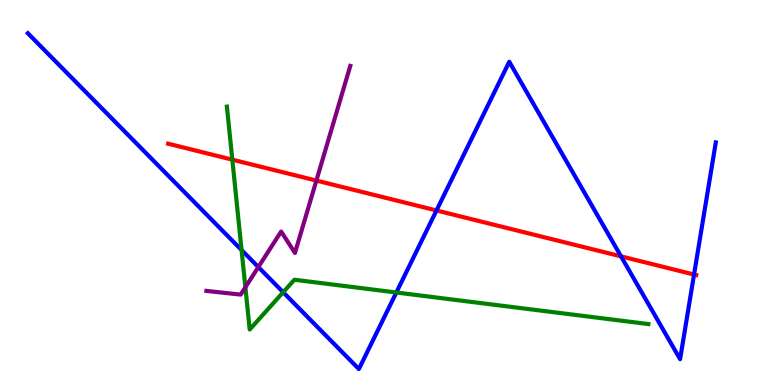[{'lines': ['blue', 'red'], 'intersections': [{'x': 5.63, 'y': 4.53}, {'x': 8.01, 'y': 3.34}, {'x': 8.96, 'y': 2.87}]}, {'lines': ['green', 'red'], 'intersections': [{'x': 3.0, 'y': 5.85}]}, {'lines': ['purple', 'red'], 'intersections': [{'x': 4.08, 'y': 5.31}]}, {'lines': ['blue', 'green'], 'intersections': [{'x': 3.12, 'y': 3.51}, {'x': 3.65, 'y': 2.41}, {'x': 5.11, 'y': 2.4}]}, {'lines': ['blue', 'purple'], 'intersections': [{'x': 3.33, 'y': 3.06}]}, {'lines': ['green', 'purple'], 'intersections': [{'x': 3.17, 'y': 2.54}]}]